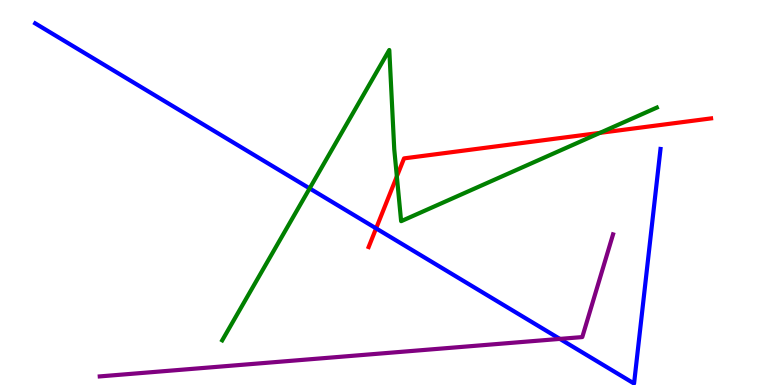[{'lines': ['blue', 'red'], 'intersections': [{'x': 4.85, 'y': 4.07}]}, {'lines': ['green', 'red'], 'intersections': [{'x': 5.12, 'y': 5.42}, {'x': 7.74, 'y': 6.55}]}, {'lines': ['purple', 'red'], 'intersections': []}, {'lines': ['blue', 'green'], 'intersections': [{'x': 4.0, 'y': 5.11}]}, {'lines': ['blue', 'purple'], 'intersections': [{'x': 7.22, 'y': 1.2}]}, {'lines': ['green', 'purple'], 'intersections': []}]